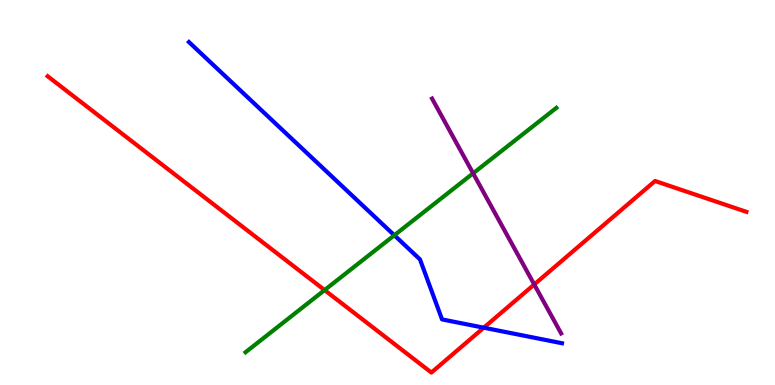[{'lines': ['blue', 'red'], 'intersections': [{'x': 6.24, 'y': 1.49}]}, {'lines': ['green', 'red'], 'intersections': [{'x': 4.19, 'y': 2.47}]}, {'lines': ['purple', 'red'], 'intersections': [{'x': 6.89, 'y': 2.61}]}, {'lines': ['blue', 'green'], 'intersections': [{'x': 5.09, 'y': 3.89}]}, {'lines': ['blue', 'purple'], 'intersections': []}, {'lines': ['green', 'purple'], 'intersections': [{'x': 6.1, 'y': 5.5}]}]